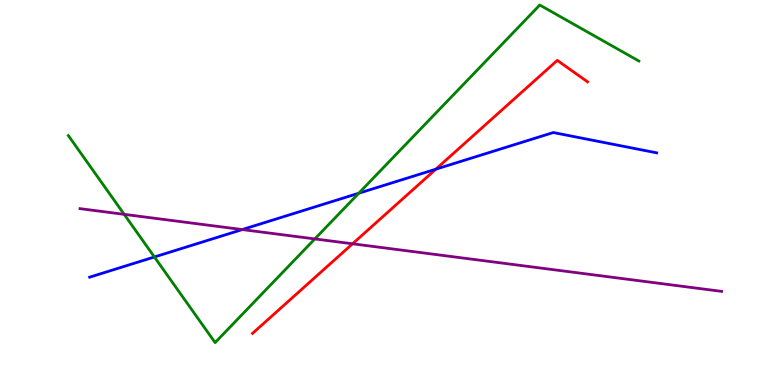[{'lines': ['blue', 'red'], 'intersections': [{'x': 5.62, 'y': 5.61}]}, {'lines': ['green', 'red'], 'intersections': []}, {'lines': ['purple', 'red'], 'intersections': [{'x': 4.55, 'y': 3.67}]}, {'lines': ['blue', 'green'], 'intersections': [{'x': 1.99, 'y': 3.33}, {'x': 4.63, 'y': 4.98}]}, {'lines': ['blue', 'purple'], 'intersections': [{'x': 3.13, 'y': 4.04}]}, {'lines': ['green', 'purple'], 'intersections': [{'x': 1.6, 'y': 4.43}, {'x': 4.06, 'y': 3.79}]}]